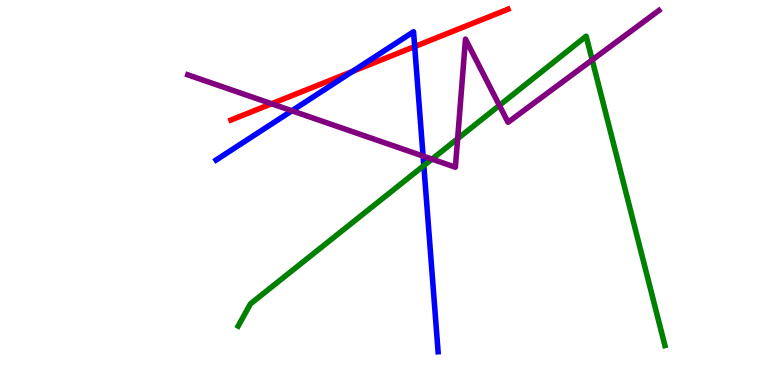[{'lines': ['blue', 'red'], 'intersections': [{'x': 4.55, 'y': 8.15}, {'x': 5.35, 'y': 8.79}]}, {'lines': ['green', 'red'], 'intersections': []}, {'lines': ['purple', 'red'], 'intersections': [{'x': 3.5, 'y': 7.3}]}, {'lines': ['blue', 'green'], 'intersections': [{'x': 5.47, 'y': 5.7}]}, {'lines': ['blue', 'purple'], 'intersections': [{'x': 3.77, 'y': 7.12}, {'x': 5.46, 'y': 5.95}]}, {'lines': ['green', 'purple'], 'intersections': [{'x': 5.57, 'y': 5.87}, {'x': 5.91, 'y': 6.4}, {'x': 6.44, 'y': 7.26}, {'x': 7.64, 'y': 8.44}]}]